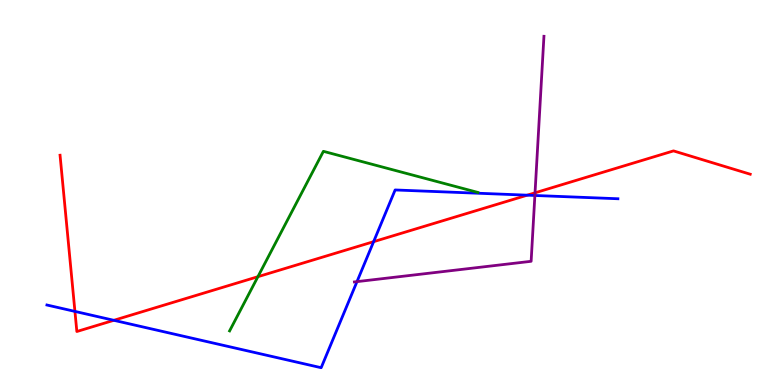[{'lines': ['blue', 'red'], 'intersections': [{'x': 0.967, 'y': 1.91}, {'x': 1.47, 'y': 1.68}, {'x': 4.82, 'y': 3.72}, {'x': 6.8, 'y': 4.93}]}, {'lines': ['green', 'red'], 'intersections': [{'x': 3.33, 'y': 2.81}]}, {'lines': ['purple', 'red'], 'intersections': [{'x': 6.9, 'y': 4.99}]}, {'lines': ['blue', 'green'], 'intersections': []}, {'lines': ['blue', 'purple'], 'intersections': [{'x': 4.61, 'y': 2.68}, {'x': 6.9, 'y': 4.92}]}, {'lines': ['green', 'purple'], 'intersections': []}]